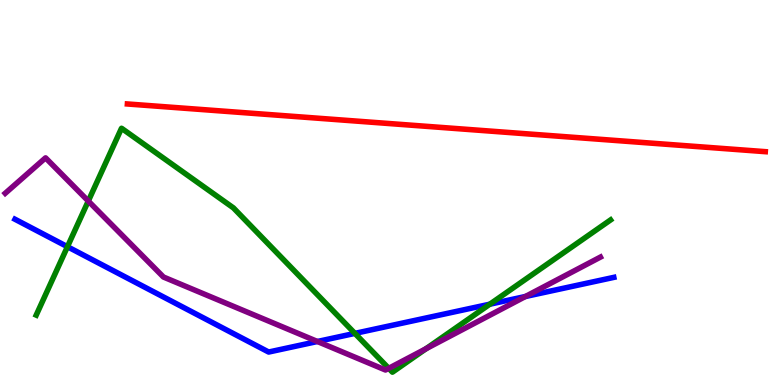[{'lines': ['blue', 'red'], 'intersections': []}, {'lines': ['green', 'red'], 'intersections': []}, {'lines': ['purple', 'red'], 'intersections': []}, {'lines': ['blue', 'green'], 'intersections': [{'x': 0.87, 'y': 3.59}, {'x': 4.58, 'y': 1.34}, {'x': 6.32, 'y': 2.1}]}, {'lines': ['blue', 'purple'], 'intersections': [{'x': 4.1, 'y': 1.13}, {'x': 6.78, 'y': 2.3}]}, {'lines': ['green', 'purple'], 'intersections': [{'x': 1.14, 'y': 4.78}, {'x': 5.02, 'y': 0.433}, {'x': 5.5, 'y': 0.942}]}]